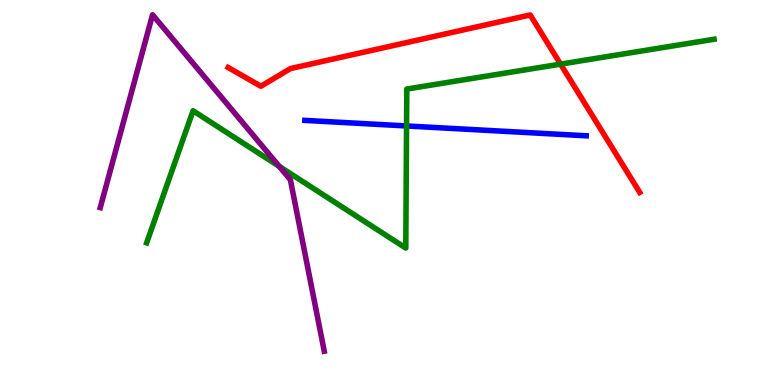[{'lines': ['blue', 'red'], 'intersections': []}, {'lines': ['green', 'red'], 'intersections': [{'x': 7.23, 'y': 8.33}]}, {'lines': ['purple', 'red'], 'intersections': []}, {'lines': ['blue', 'green'], 'intersections': [{'x': 5.25, 'y': 6.73}]}, {'lines': ['blue', 'purple'], 'intersections': []}, {'lines': ['green', 'purple'], 'intersections': [{'x': 3.6, 'y': 5.68}]}]